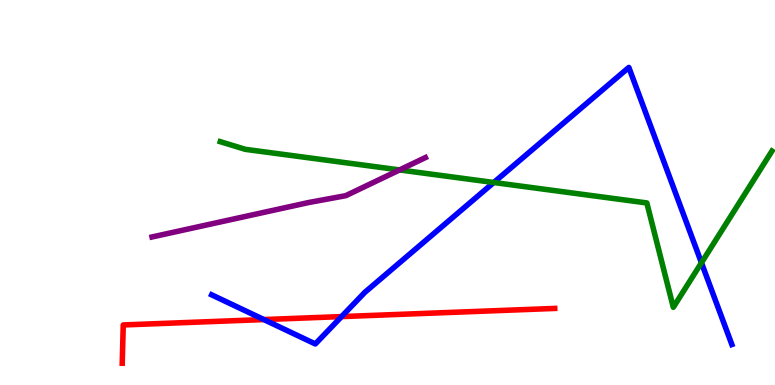[{'lines': ['blue', 'red'], 'intersections': [{'x': 3.4, 'y': 1.7}, {'x': 4.41, 'y': 1.78}]}, {'lines': ['green', 'red'], 'intersections': []}, {'lines': ['purple', 'red'], 'intersections': []}, {'lines': ['blue', 'green'], 'intersections': [{'x': 6.37, 'y': 5.26}, {'x': 9.05, 'y': 3.18}]}, {'lines': ['blue', 'purple'], 'intersections': []}, {'lines': ['green', 'purple'], 'intersections': [{'x': 5.16, 'y': 5.59}]}]